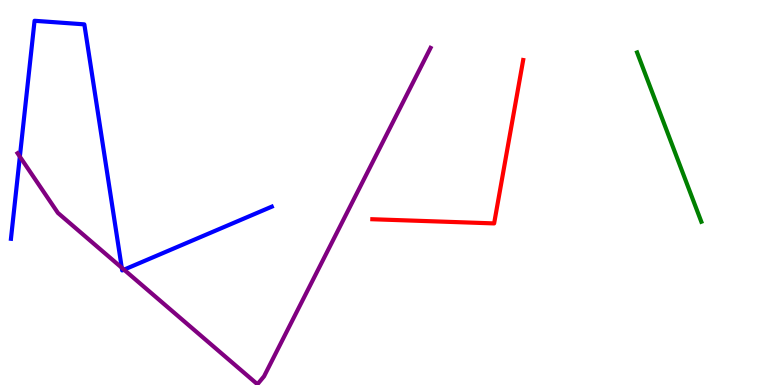[{'lines': ['blue', 'red'], 'intersections': []}, {'lines': ['green', 'red'], 'intersections': []}, {'lines': ['purple', 'red'], 'intersections': []}, {'lines': ['blue', 'green'], 'intersections': []}, {'lines': ['blue', 'purple'], 'intersections': [{'x': 0.256, 'y': 5.93}, {'x': 1.57, 'y': 3.05}, {'x': 1.6, 'y': 3.0}]}, {'lines': ['green', 'purple'], 'intersections': []}]